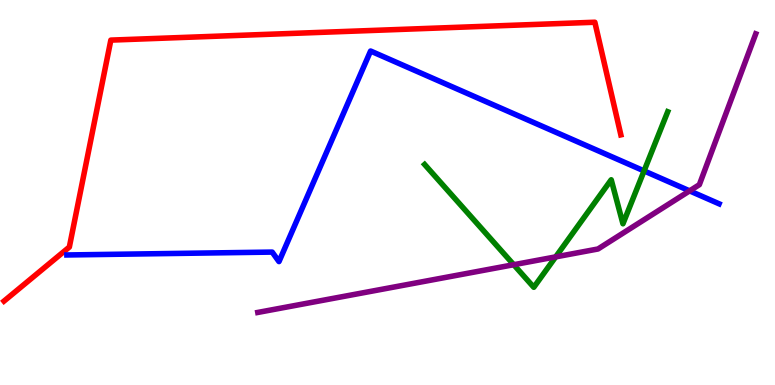[{'lines': ['blue', 'red'], 'intersections': []}, {'lines': ['green', 'red'], 'intersections': []}, {'lines': ['purple', 'red'], 'intersections': []}, {'lines': ['blue', 'green'], 'intersections': [{'x': 8.31, 'y': 5.56}]}, {'lines': ['blue', 'purple'], 'intersections': [{'x': 8.9, 'y': 5.04}]}, {'lines': ['green', 'purple'], 'intersections': [{'x': 6.63, 'y': 3.12}, {'x': 7.17, 'y': 3.33}]}]